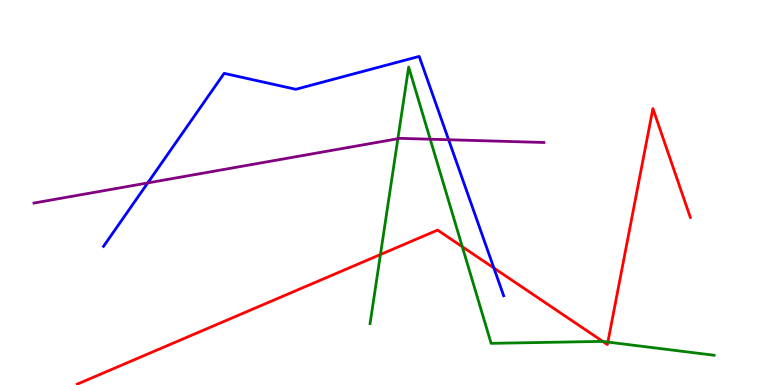[{'lines': ['blue', 'red'], 'intersections': [{'x': 6.37, 'y': 3.04}]}, {'lines': ['green', 'red'], 'intersections': [{'x': 4.91, 'y': 3.39}, {'x': 5.97, 'y': 3.59}, {'x': 7.78, 'y': 1.13}, {'x': 7.84, 'y': 1.11}]}, {'lines': ['purple', 'red'], 'intersections': []}, {'lines': ['blue', 'green'], 'intersections': []}, {'lines': ['blue', 'purple'], 'intersections': [{'x': 1.91, 'y': 5.25}, {'x': 5.79, 'y': 6.37}]}, {'lines': ['green', 'purple'], 'intersections': [{'x': 5.13, 'y': 6.4}, {'x': 5.55, 'y': 6.38}]}]